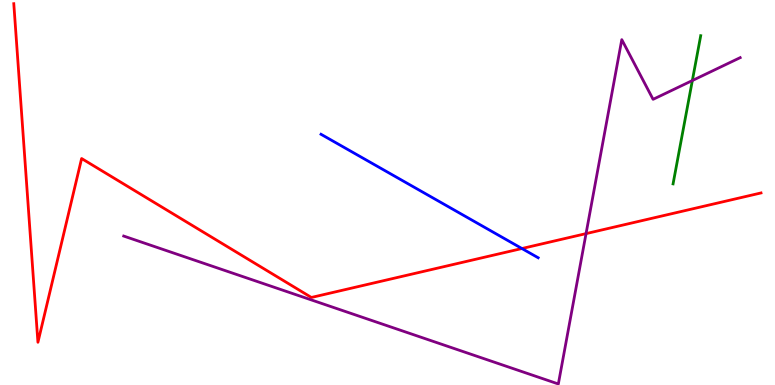[{'lines': ['blue', 'red'], 'intersections': [{'x': 6.73, 'y': 3.54}]}, {'lines': ['green', 'red'], 'intersections': []}, {'lines': ['purple', 'red'], 'intersections': [{'x': 7.56, 'y': 3.93}]}, {'lines': ['blue', 'green'], 'intersections': []}, {'lines': ['blue', 'purple'], 'intersections': []}, {'lines': ['green', 'purple'], 'intersections': [{'x': 8.93, 'y': 7.91}]}]